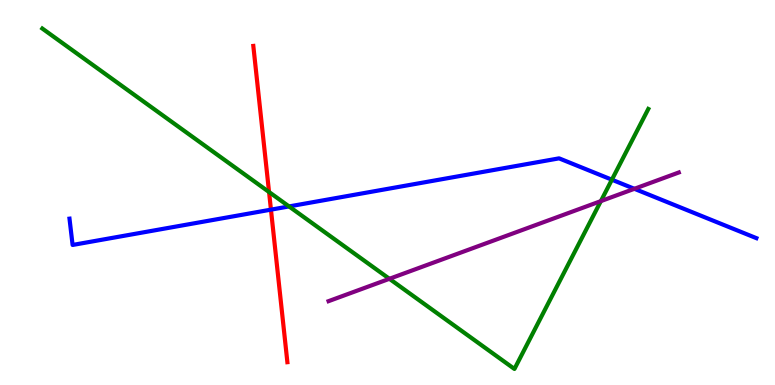[{'lines': ['blue', 'red'], 'intersections': [{'x': 3.5, 'y': 4.55}]}, {'lines': ['green', 'red'], 'intersections': [{'x': 3.47, 'y': 5.01}]}, {'lines': ['purple', 'red'], 'intersections': []}, {'lines': ['blue', 'green'], 'intersections': [{'x': 3.73, 'y': 4.64}, {'x': 7.9, 'y': 5.33}]}, {'lines': ['blue', 'purple'], 'intersections': [{'x': 8.19, 'y': 5.1}]}, {'lines': ['green', 'purple'], 'intersections': [{'x': 5.02, 'y': 2.76}, {'x': 7.75, 'y': 4.78}]}]